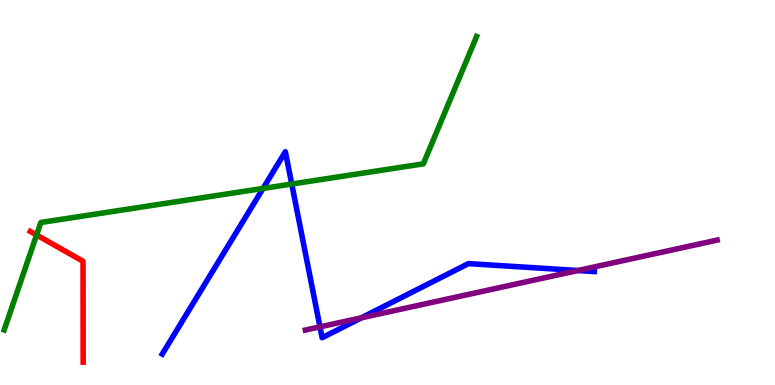[{'lines': ['blue', 'red'], 'intersections': []}, {'lines': ['green', 'red'], 'intersections': [{'x': 0.472, 'y': 3.9}]}, {'lines': ['purple', 'red'], 'intersections': []}, {'lines': ['blue', 'green'], 'intersections': [{'x': 3.39, 'y': 5.11}, {'x': 3.76, 'y': 5.22}]}, {'lines': ['blue', 'purple'], 'intersections': [{'x': 4.13, 'y': 1.51}, {'x': 4.66, 'y': 1.75}, {'x': 7.46, 'y': 2.97}]}, {'lines': ['green', 'purple'], 'intersections': []}]